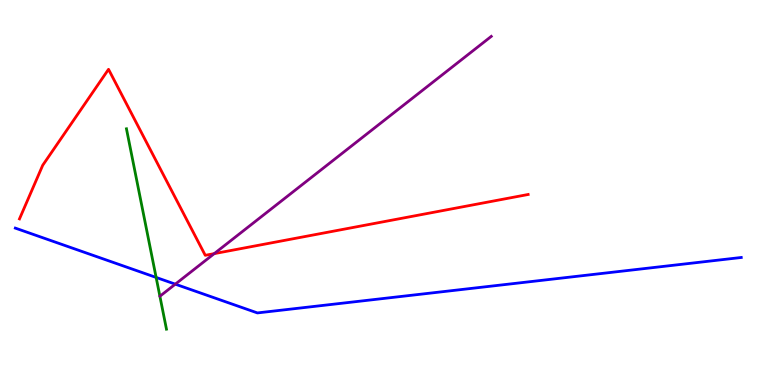[{'lines': ['blue', 'red'], 'intersections': []}, {'lines': ['green', 'red'], 'intersections': []}, {'lines': ['purple', 'red'], 'intersections': [{'x': 2.76, 'y': 3.41}]}, {'lines': ['blue', 'green'], 'intersections': [{'x': 2.01, 'y': 2.79}]}, {'lines': ['blue', 'purple'], 'intersections': [{'x': 2.26, 'y': 2.62}]}, {'lines': ['green', 'purple'], 'intersections': []}]